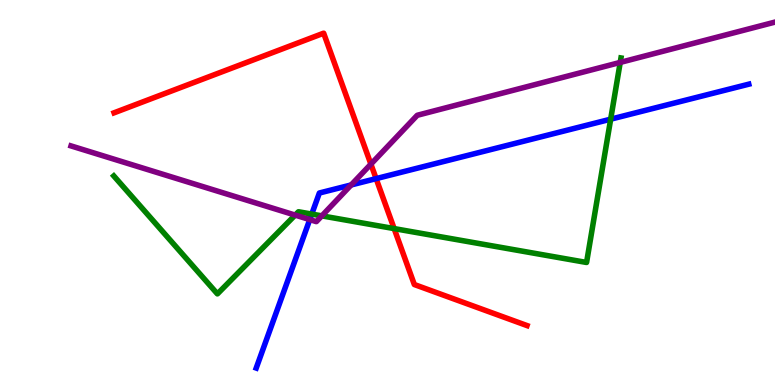[{'lines': ['blue', 'red'], 'intersections': [{'x': 4.85, 'y': 5.36}]}, {'lines': ['green', 'red'], 'intersections': [{'x': 5.09, 'y': 4.06}]}, {'lines': ['purple', 'red'], 'intersections': [{'x': 4.79, 'y': 5.74}]}, {'lines': ['blue', 'green'], 'intersections': [{'x': 4.02, 'y': 4.44}, {'x': 7.88, 'y': 6.9}]}, {'lines': ['blue', 'purple'], 'intersections': [{'x': 4.0, 'y': 4.3}, {'x': 4.53, 'y': 5.2}]}, {'lines': ['green', 'purple'], 'intersections': [{'x': 3.81, 'y': 4.41}, {'x': 4.15, 'y': 4.39}, {'x': 8.0, 'y': 8.38}]}]